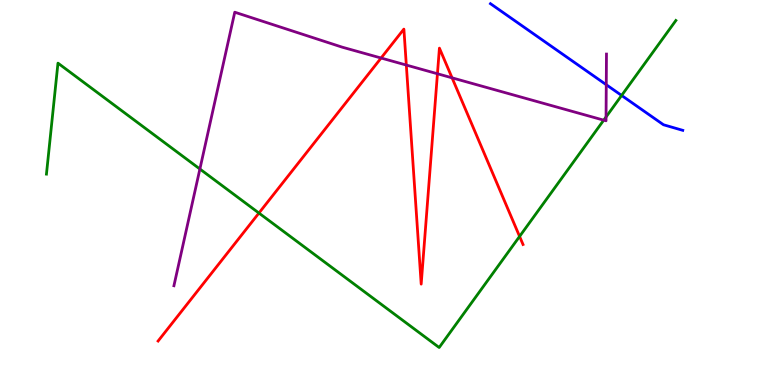[{'lines': ['blue', 'red'], 'intersections': []}, {'lines': ['green', 'red'], 'intersections': [{'x': 3.34, 'y': 4.47}, {'x': 6.7, 'y': 3.86}]}, {'lines': ['purple', 'red'], 'intersections': [{'x': 4.92, 'y': 8.49}, {'x': 5.24, 'y': 8.31}, {'x': 5.64, 'y': 8.08}, {'x': 5.83, 'y': 7.98}]}, {'lines': ['blue', 'green'], 'intersections': [{'x': 8.02, 'y': 7.52}]}, {'lines': ['blue', 'purple'], 'intersections': [{'x': 7.82, 'y': 7.8}]}, {'lines': ['green', 'purple'], 'intersections': [{'x': 2.58, 'y': 5.61}, {'x': 7.79, 'y': 6.88}, {'x': 7.82, 'y': 6.96}]}]